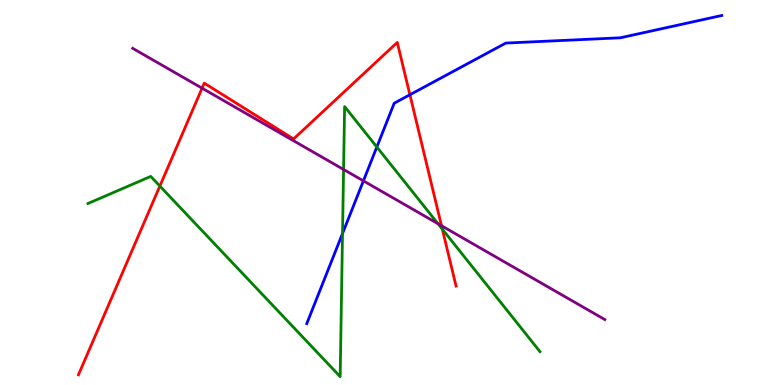[{'lines': ['blue', 'red'], 'intersections': [{'x': 5.29, 'y': 7.54}]}, {'lines': ['green', 'red'], 'intersections': [{'x': 2.06, 'y': 5.17}, {'x': 5.71, 'y': 4.05}]}, {'lines': ['purple', 'red'], 'intersections': [{'x': 2.61, 'y': 7.71}, {'x': 5.7, 'y': 4.14}]}, {'lines': ['blue', 'green'], 'intersections': [{'x': 4.42, 'y': 3.93}, {'x': 4.86, 'y': 6.18}]}, {'lines': ['blue', 'purple'], 'intersections': [{'x': 4.69, 'y': 5.3}]}, {'lines': ['green', 'purple'], 'intersections': [{'x': 4.43, 'y': 5.6}, {'x': 5.65, 'y': 4.19}]}]